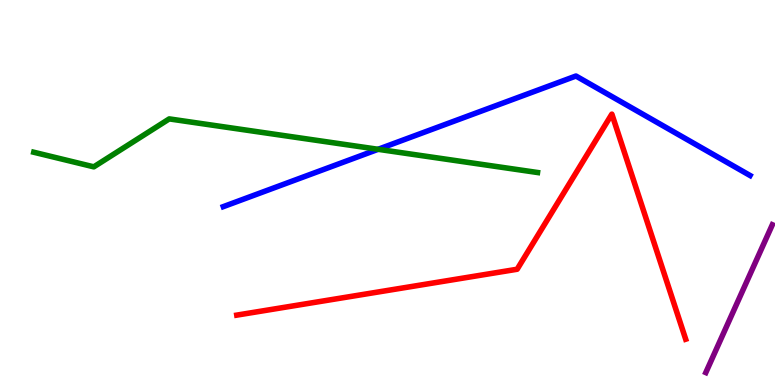[{'lines': ['blue', 'red'], 'intersections': []}, {'lines': ['green', 'red'], 'intersections': []}, {'lines': ['purple', 'red'], 'intersections': []}, {'lines': ['blue', 'green'], 'intersections': [{'x': 4.88, 'y': 6.12}]}, {'lines': ['blue', 'purple'], 'intersections': []}, {'lines': ['green', 'purple'], 'intersections': []}]